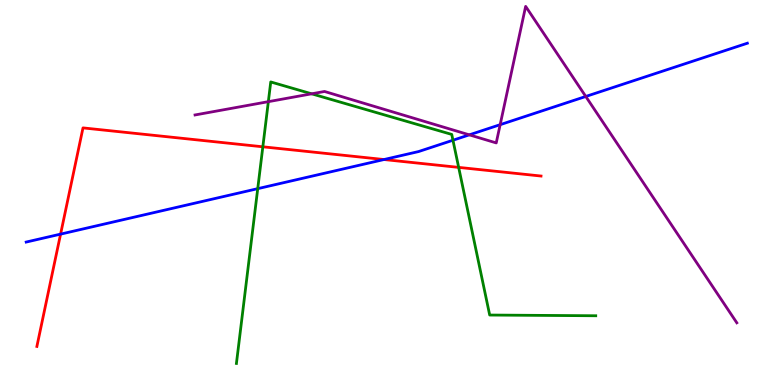[{'lines': ['blue', 'red'], 'intersections': [{'x': 0.782, 'y': 3.92}, {'x': 4.95, 'y': 5.86}]}, {'lines': ['green', 'red'], 'intersections': [{'x': 3.39, 'y': 6.19}, {'x': 5.92, 'y': 5.65}]}, {'lines': ['purple', 'red'], 'intersections': []}, {'lines': ['blue', 'green'], 'intersections': [{'x': 3.33, 'y': 5.1}, {'x': 5.84, 'y': 6.36}]}, {'lines': ['blue', 'purple'], 'intersections': [{'x': 6.06, 'y': 6.5}, {'x': 6.45, 'y': 6.76}, {'x': 7.56, 'y': 7.49}]}, {'lines': ['green', 'purple'], 'intersections': [{'x': 3.46, 'y': 7.36}, {'x': 4.02, 'y': 7.56}]}]